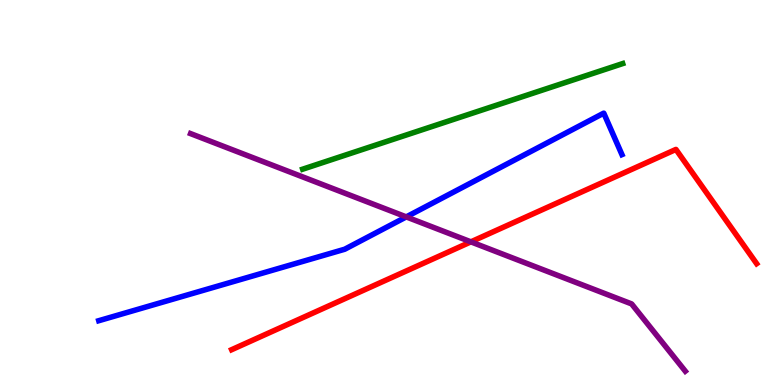[{'lines': ['blue', 'red'], 'intersections': []}, {'lines': ['green', 'red'], 'intersections': []}, {'lines': ['purple', 'red'], 'intersections': [{'x': 6.08, 'y': 3.72}]}, {'lines': ['blue', 'green'], 'intersections': []}, {'lines': ['blue', 'purple'], 'intersections': [{'x': 5.24, 'y': 4.37}]}, {'lines': ['green', 'purple'], 'intersections': []}]